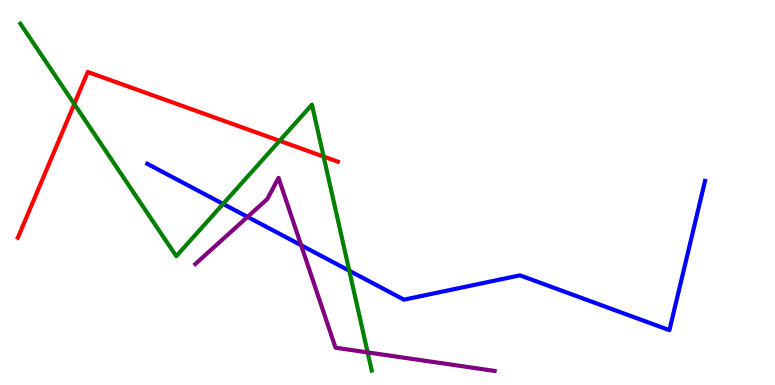[{'lines': ['blue', 'red'], 'intersections': []}, {'lines': ['green', 'red'], 'intersections': [{'x': 0.958, 'y': 7.3}, {'x': 3.61, 'y': 6.34}, {'x': 4.18, 'y': 5.93}]}, {'lines': ['purple', 'red'], 'intersections': []}, {'lines': ['blue', 'green'], 'intersections': [{'x': 2.88, 'y': 4.7}, {'x': 4.51, 'y': 2.97}]}, {'lines': ['blue', 'purple'], 'intersections': [{'x': 3.19, 'y': 4.37}, {'x': 3.89, 'y': 3.63}]}, {'lines': ['green', 'purple'], 'intersections': [{'x': 4.74, 'y': 0.847}]}]